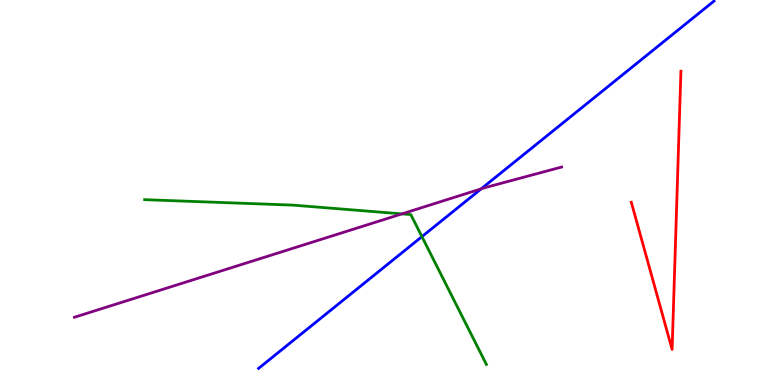[{'lines': ['blue', 'red'], 'intersections': []}, {'lines': ['green', 'red'], 'intersections': []}, {'lines': ['purple', 'red'], 'intersections': []}, {'lines': ['blue', 'green'], 'intersections': [{'x': 5.44, 'y': 3.85}]}, {'lines': ['blue', 'purple'], 'intersections': [{'x': 6.21, 'y': 5.09}]}, {'lines': ['green', 'purple'], 'intersections': [{'x': 5.19, 'y': 4.44}]}]